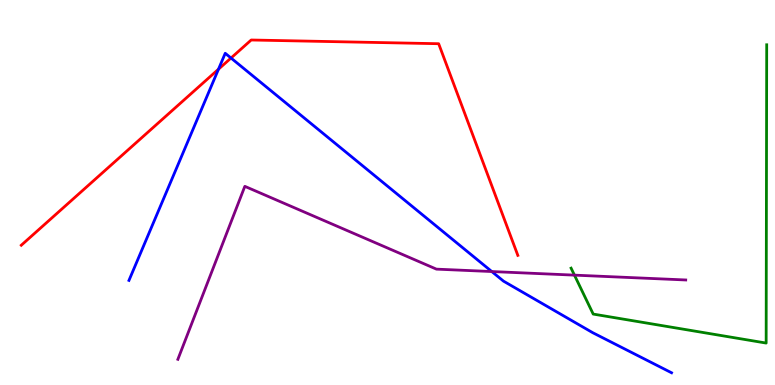[{'lines': ['blue', 'red'], 'intersections': [{'x': 2.82, 'y': 8.2}, {'x': 2.98, 'y': 8.49}]}, {'lines': ['green', 'red'], 'intersections': []}, {'lines': ['purple', 'red'], 'intersections': []}, {'lines': ['blue', 'green'], 'intersections': []}, {'lines': ['blue', 'purple'], 'intersections': [{'x': 6.35, 'y': 2.95}]}, {'lines': ['green', 'purple'], 'intersections': [{'x': 7.41, 'y': 2.85}]}]